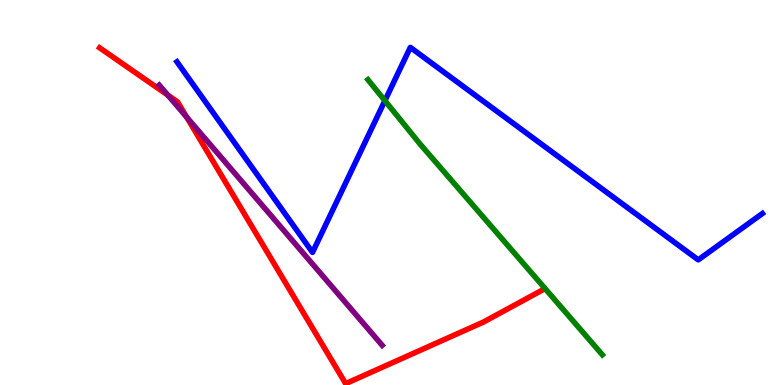[{'lines': ['blue', 'red'], 'intersections': []}, {'lines': ['green', 'red'], 'intersections': []}, {'lines': ['purple', 'red'], 'intersections': [{'x': 2.17, 'y': 7.53}, {'x': 2.41, 'y': 6.96}]}, {'lines': ['blue', 'green'], 'intersections': [{'x': 4.97, 'y': 7.39}]}, {'lines': ['blue', 'purple'], 'intersections': []}, {'lines': ['green', 'purple'], 'intersections': []}]